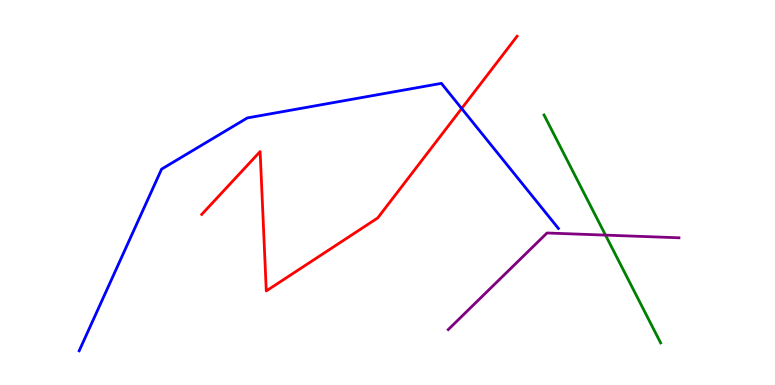[{'lines': ['blue', 'red'], 'intersections': [{'x': 5.96, 'y': 7.18}]}, {'lines': ['green', 'red'], 'intersections': []}, {'lines': ['purple', 'red'], 'intersections': []}, {'lines': ['blue', 'green'], 'intersections': []}, {'lines': ['blue', 'purple'], 'intersections': []}, {'lines': ['green', 'purple'], 'intersections': [{'x': 7.81, 'y': 3.89}]}]